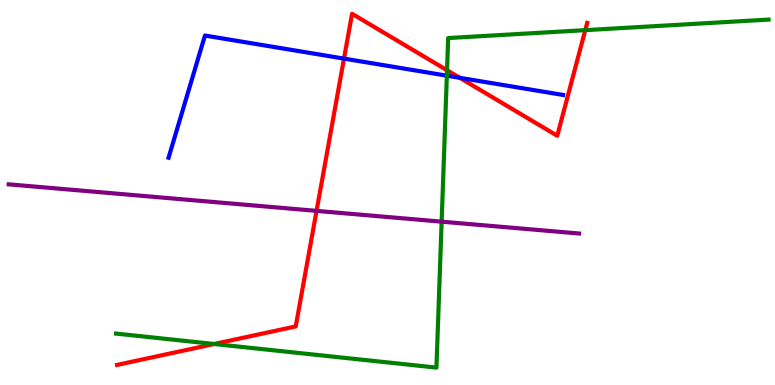[{'lines': ['blue', 'red'], 'intersections': [{'x': 4.44, 'y': 8.48}, {'x': 5.93, 'y': 7.98}]}, {'lines': ['green', 'red'], 'intersections': [{'x': 2.76, 'y': 1.06}, {'x': 5.77, 'y': 8.18}, {'x': 7.55, 'y': 9.22}]}, {'lines': ['purple', 'red'], 'intersections': [{'x': 4.08, 'y': 4.52}]}, {'lines': ['blue', 'green'], 'intersections': [{'x': 5.77, 'y': 8.03}]}, {'lines': ['blue', 'purple'], 'intersections': []}, {'lines': ['green', 'purple'], 'intersections': [{'x': 5.7, 'y': 4.24}]}]